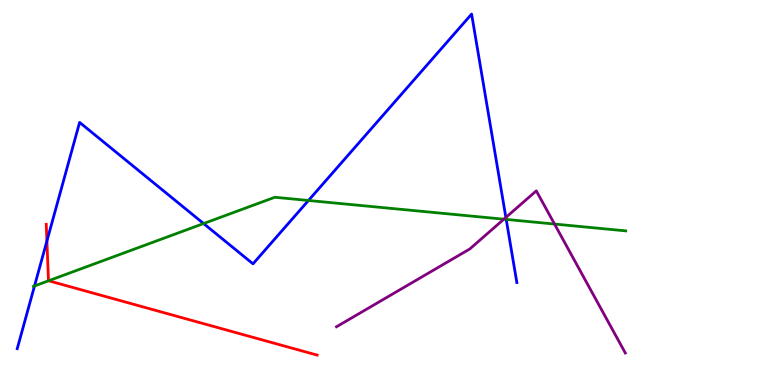[{'lines': ['blue', 'red'], 'intersections': [{'x': 0.605, 'y': 3.74}]}, {'lines': ['green', 'red'], 'intersections': [{'x': 0.627, 'y': 2.71}]}, {'lines': ['purple', 'red'], 'intersections': []}, {'lines': ['blue', 'green'], 'intersections': [{'x': 0.445, 'y': 2.57}, {'x': 2.63, 'y': 4.19}, {'x': 3.98, 'y': 4.79}, {'x': 6.53, 'y': 4.3}]}, {'lines': ['blue', 'purple'], 'intersections': [{'x': 6.53, 'y': 4.35}]}, {'lines': ['green', 'purple'], 'intersections': [{'x': 6.5, 'y': 4.31}, {'x': 7.16, 'y': 4.18}]}]